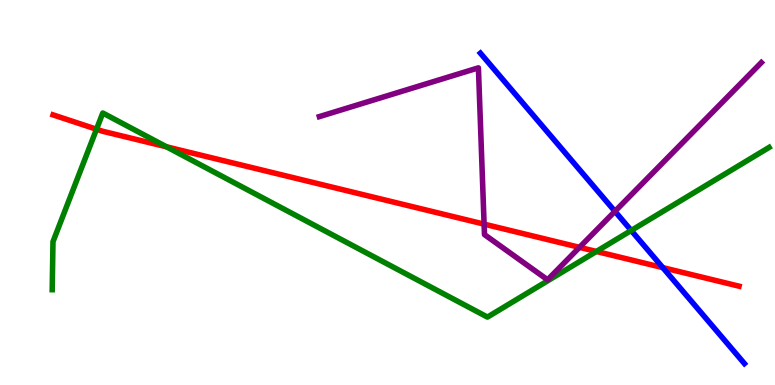[{'lines': ['blue', 'red'], 'intersections': [{'x': 8.55, 'y': 3.05}]}, {'lines': ['green', 'red'], 'intersections': [{'x': 1.25, 'y': 6.64}, {'x': 2.15, 'y': 6.19}, {'x': 7.7, 'y': 3.47}]}, {'lines': ['purple', 'red'], 'intersections': [{'x': 6.25, 'y': 4.18}, {'x': 7.48, 'y': 3.58}]}, {'lines': ['blue', 'green'], 'intersections': [{'x': 8.14, 'y': 4.01}]}, {'lines': ['blue', 'purple'], 'intersections': [{'x': 7.93, 'y': 4.51}]}, {'lines': ['green', 'purple'], 'intersections': []}]